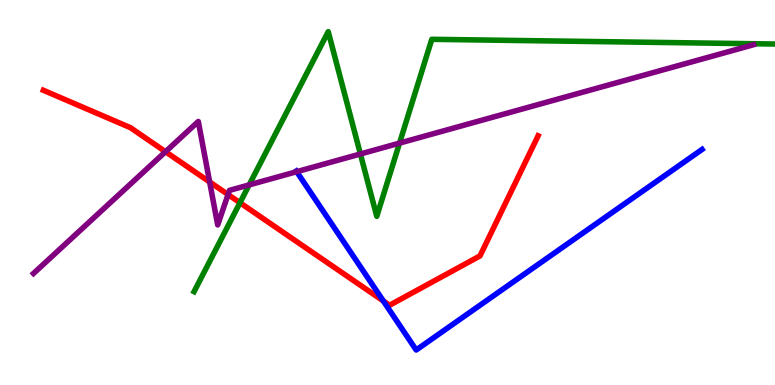[{'lines': ['blue', 'red'], 'intersections': [{'x': 4.95, 'y': 2.18}]}, {'lines': ['green', 'red'], 'intersections': [{'x': 3.1, 'y': 4.73}]}, {'lines': ['purple', 'red'], 'intersections': [{'x': 2.14, 'y': 6.06}, {'x': 2.71, 'y': 5.27}, {'x': 2.94, 'y': 4.95}]}, {'lines': ['blue', 'green'], 'intersections': []}, {'lines': ['blue', 'purple'], 'intersections': [{'x': 3.83, 'y': 5.54}]}, {'lines': ['green', 'purple'], 'intersections': [{'x': 3.21, 'y': 5.2}, {'x': 4.65, 'y': 6.0}, {'x': 5.16, 'y': 6.28}]}]